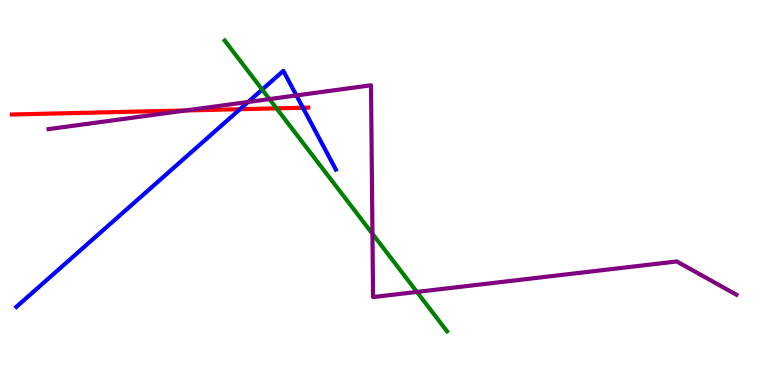[{'lines': ['blue', 'red'], 'intersections': [{'x': 3.1, 'y': 7.16}, {'x': 3.91, 'y': 7.2}]}, {'lines': ['green', 'red'], 'intersections': [{'x': 3.57, 'y': 7.19}]}, {'lines': ['purple', 'red'], 'intersections': [{'x': 2.4, 'y': 7.13}]}, {'lines': ['blue', 'green'], 'intersections': [{'x': 3.38, 'y': 7.67}]}, {'lines': ['blue', 'purple'], 'intersections': [{'x': 3.2, 'y': 7.35}, {'x': 3.82, 'y': 7.52}]}, {'lines': ['green', 'purple'], 'intersections': [{'x': 3.48, 'y': 7.43}, {'x': 4.81, 'y': 3.93}, {'x': 5.38, 'y': 2.42}]}]